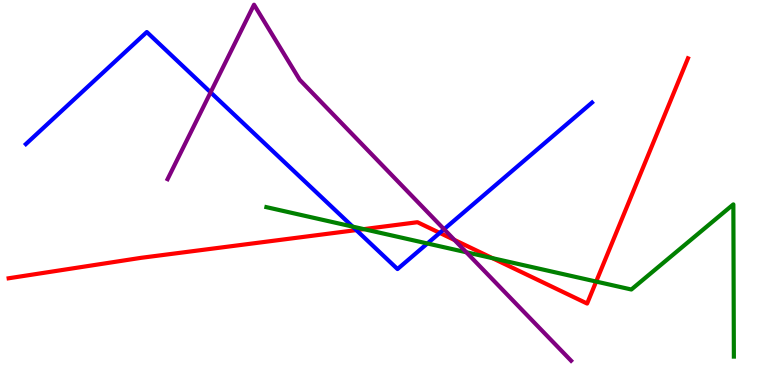[{'lines': ['blue', 'red'], 'intersections': [{'x': 4.6, 'y': 4.02}, {'x': 5.67, 'y': 3.95}]}, {'lines': ['green', 'red'], 'intersections': [{'x': 4.69, 'y': 4.05}, {'x': 6.35, 'y': 3.29}, {'x': 7.69, 'y': 2.69}]}, {'lines': ['purple', 'red'], 'intersections': [{'x': 5.86, 'y': 3.77}]}, {'lines': ['blue', 'green'], 'intersections': [{'x': 4.55, 'y': 4.11}, {'x': 5.51, 'y': 3.68}]}, {'lines': ['blue', 'purple'], 'intersections': [{'x': 2.72, 'y': 7.6}, {'x': 5.73, 'y': 4.05}]}, {'lines': ['green', 'purple'], 'intersections': [{'x': 6.02, 'y': 3.45}]}]